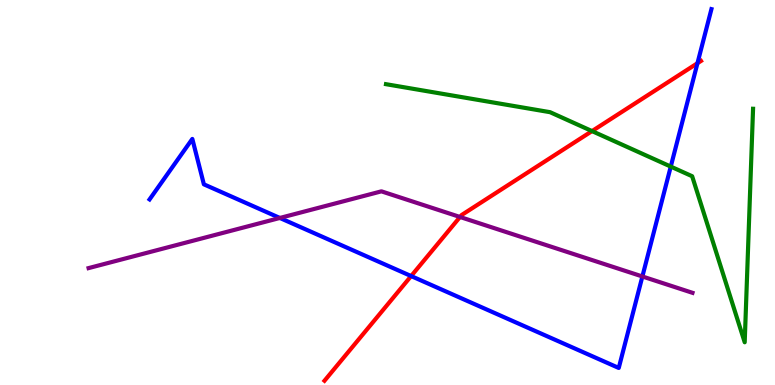[{'lines': ['blue', 'red'], 'intersections': [{'x': 5.3, 'y': 2.83}, {'x': 9.0, 'y': 8.36}]}, {'lines': ['green', 'red'], 'intersections': [{'x': 7.64, 'y': 6.59}]}, {'lines': ['purple', 'red'], 'intersections': [{'x': 5.94, 'y': 4.36}]}, {'lines': ['blue', 'green'], 'intersections': [{'x': 8.66, 'y': 5.67}]}, {'lines': ['blue', 'purple'], 'intersections': [{'x': 3.61, 'y': 4.34}, {'x': 8.29, 'y': 2.82}]}, {'lines': ['green', 'purple'], 'intersections': []}]